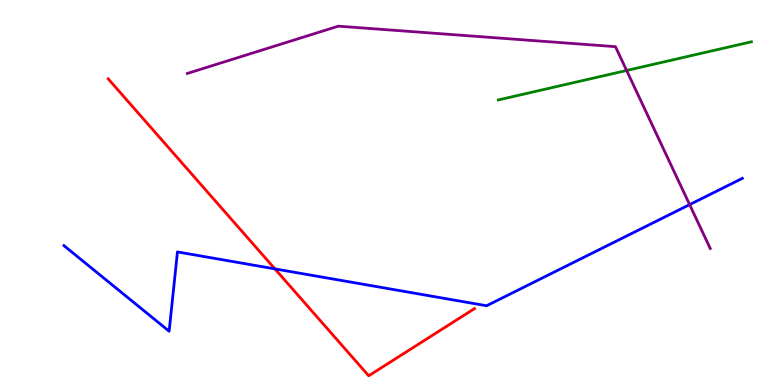[{'lines': ['blue', 'red'], 'intersections': [{'x': 3.55, 'y': 3.02}]}, {'lines': ['green', 'red'], 'intersections': []}, {'lines': ['purple', 'red'], 'intersections': []}, {'lines': ['blue', 'green'], 'intersections': []}, {'lines': ['blue', 'purple'], 'intersections': [{'x': 8.9, 'y': 4.69}]}, {'lines': ['green', 'purple'], 'intersections': [{'x': 8.09, 'y': 8.17}]}]